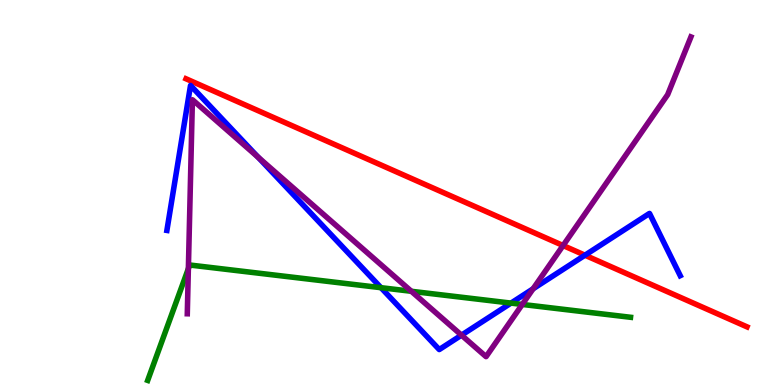[{'lines': ['blue', 'red'], 'intersections': [{'x': 7.55, 'y': 3.37}]}, {'lines': ['green', 'red'], 'intersections': []}, {'lines': ['purple', 'red'], 'intersections': [{'x': 7.27, 'y': 3.62}]}, {'lines': ['blue', 'green'], 'intersections': [{'x': 4.92, 'y': 2.53}, {'x': 6.59, 'y': 2.13}]}, {'lines': ['blue', 'purple'], 'intersections': [{'x': 3.33, 'y': 5.92}, {'x': 5.95, 'y': 1.29}, {'x': 6.88, 'y': 2.5}]}, {'lines': ['green', 'purple'], 'intersections': [{'x': 2.43, 'y': 3.02}, {'x': 5.31, 'y': 2.43}, {'x': 6.74, 'y': 2.09}]}]